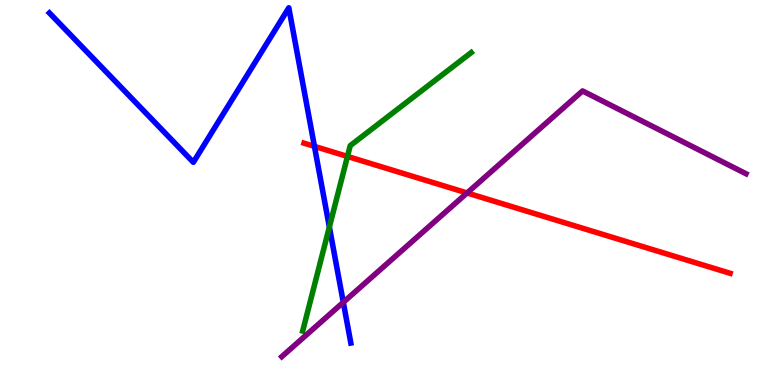[{'lines': ['blue', 'red'], 'intersections': [{'x': 4.06, 'y': 6.2}]}, {'lines': ['green', 'red'], 'intersections': [{'x': 4.48, 'y': 5.94}]}, {'lines': ['purple', 'red'], 'intersections': [{'x': 6.03, 'y': 4.99}]}, {'lines': ['blue', 'green'], 'intersections': [{'x': 4.25, 'y': 4.1}]}, {'lines': ['blue', 'purple'], 'intersections': [{'x': 4.43, 'y': 2.15}]}, {'lines': ['green', 'purple'], 'intersections': []}]